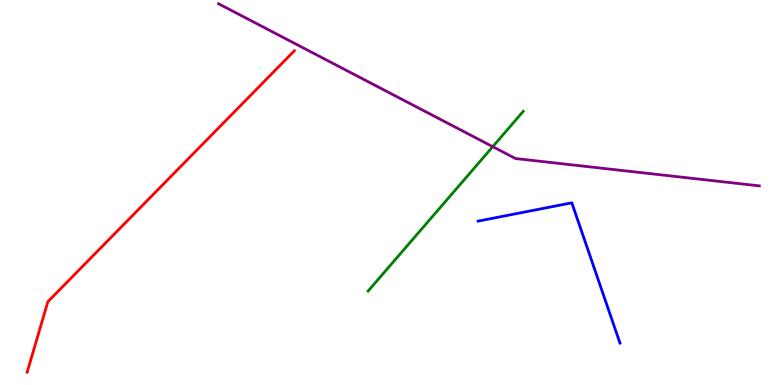[{'lines': ['blue', 'red'], 'intersections': []}, {'lines': ['green', 'red'], 'intersections': []}, {'lines': ['purple', 'red'], 'intersections': []}, {'lines': ['blue', 'green'], 'intersections': []}, {'lines': ['blue', 'purple'], 'intersections': []}, {'lines': ['green', 'purple'], 'intersections': [{'x': 6.36, 'y': 6.19}]}]